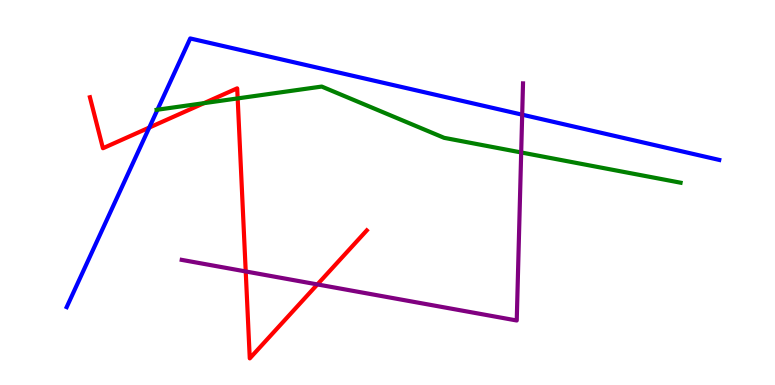[{'lines': ['blue', 'red'], 'intersections': [{'x': 1.93, 'y': 6.69}]}, {'lines': ['green', 'red'], 'intersections': [{'x': 2.63, 'y': 7.32}, {'x': 3.07, 'y': 7.44}]}, {'lines': ['purple', 'red'], 'intersections': [{'x': 3.17, 'y': 2.95}, {'x': 4.1, 'y': 2.61}]}, {'lines': ['blue', 'green'], 'intersections': [{'x': 2.03, 'y': 7.15}]}, {'lines': ['blue', 'purple'], 'intersections': [{'x': 6.74, 'y': 7.02}]}, {'lines': ['green', 'purple'], 'intersections': [{'x': 6.73, 'y': 6.04}]}]